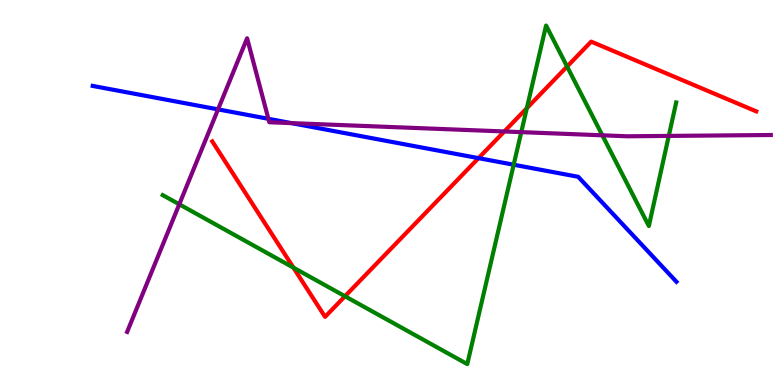[{'lines': ['blue', 'red'], 'intersections': [{'x': 6.17, 'y': 5.89}]}, {'lines': ['green', 'red'], 'intersections': [{'x': 3.79, 'y': 3.05}, {'x': 4.45, 'y': 2.31}, {'x': 6.8, 'y': 7.19}, {'x': 7.32, 'y': 8.27}]}, {'lines': ['purple', 'red'], 'intersections': [{'x': 6.51, 'y': 6.59}]}, {'lines': ['blue', 'green'], 'intersections': [{'x': 6.63, 'y': 5.72}]}, {'lines': ['blue', 'purple'], 'intersections': [{'x': 2.81, 'y': 7.16}, {'x': 3.46, 'y': 6.91}, {'x': 3.76, 'y': 6.8}]}, {'lines': ['green', 'purple'], 'intersections': [{'x': 2.31, 'y': 4.69}, {'x': 6.73, 'y': 6.57}, {'x': 7.77, 'y': 6.49}, {'x': 8.63, 'y': 6.47}]}]